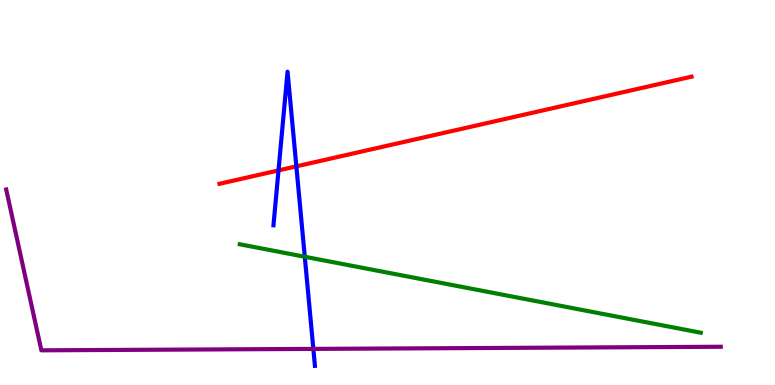[{'lines': ['blue', 'red'], 'intersections': [{'x': 3.59, 'y': 5.57}, {'x': 3.82, 'y': 5.68}]}, {'lines': ['green', 'red'], 'intersections': []}, {'lines': ['purple', 'red'], 'intersections': []}, {'lines': ['blue', 'green'], 'intersections': [{'x': 3.93, 'y': 3.33}]}, {'lines': ['blue', 'purple'], 'intersections': [{'x': 4.04, 'y': 0.938}]}, {'lines': ['green', 'purple'], 'intersections': []}]